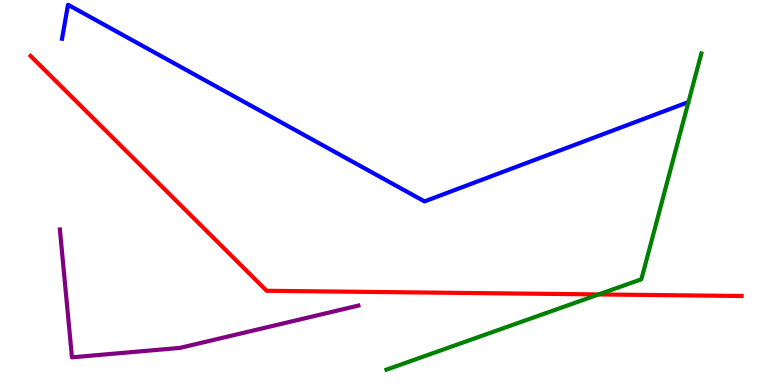[{'lines': ['blue', 'red'], 'intersections': []}, {'lines': ['green', 'red'], 'intersections': [{'x': 7.72, 'y': 2.35}]}, {'lines': ['purple', 'red'], 'intersections': []}, {'lines': ['blue', 'green'], 'intersections': []}, {'lines': ['blue', 'purple'], 'intersections': []}, {'lines': ['green', 'purple'], 'intersections': []}]